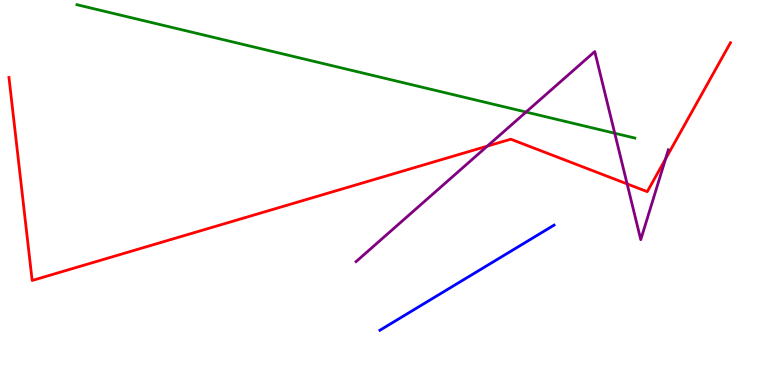[{'lines': ['blue', 'red'], 'intersections': []}, {'lines': ['green', 'red'], 'intersections': []}, {'lines': ['purple', 'red'], 'intersections': [{'x': 6.29, 'y': 6.2}, {'x': 8.09, 'y': 5.22}, {'x': 8.59, 'y': 5.87}]}, {'lines': ['blue', 'green'], 'intersections': []}, {'lines': ['blue', 'purple'], 'intersections': []}, {'lines': ['green', 'purple'], 'intersections': [{'x': 6.79, 'y': 7.09}, {'x': 7.93, 'y': 6.54}]}]